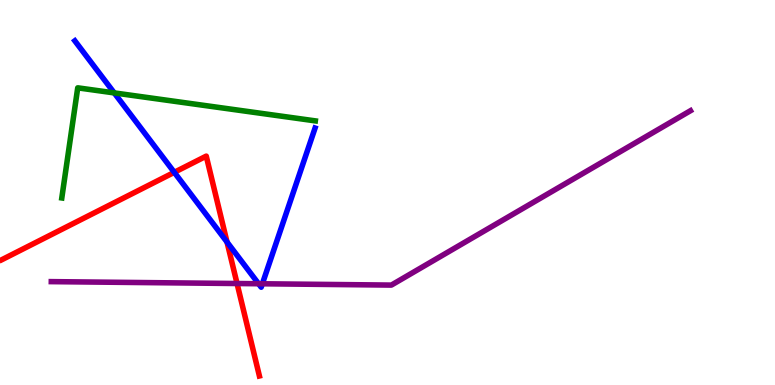[{'lines': ['blue', 'red'], 'intersections': [{'x': 2.25, 'y': 5.52}, {'x': 2.93, 'y': 3.71}]}, {'lines': ['green', 'red'], 'intersections': []}, {'lines': ['purple', 'red'], 'intersections': [{'x': 3.06, 'y': 2.64}]}, {'lines': ['blue', 'green'], 'intersections': [{'x': 1.47, 'y': 7.59}]}, {'lines': ['blue', 'purple'], 'intersections': [{'x': 3.34, 'y': 2.63}, {'x': 3.39, 'y': 2.63}]}, {'lines': ['green', 'purple'], 'intersections': []}]